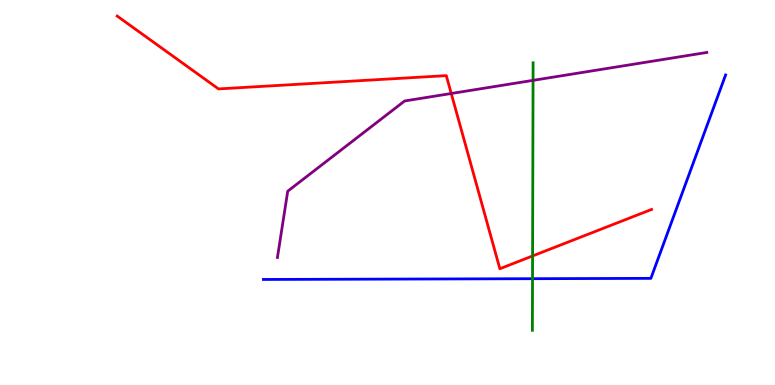[{'lines': ['blue', 'red'], 'intersections': []}, {'lines': ['green', 'red'], 'intersections': [{'x': 6.87, 'y': 3.35}]}, {'lines': ['purple', 'red'], 'intersections': [{'x': 5.82, 'y': 7.57}]}, {'lines': ['blue', 'green'], 'intersections': [{'x': 6.87, 'y': 2.76}]}, {'lines': ['blue', 'purple'], 'intersections': []}, {'lines': ['green', 'purple'], 'intersections': [{'x': 6.88, 'y': 7.91}]}]